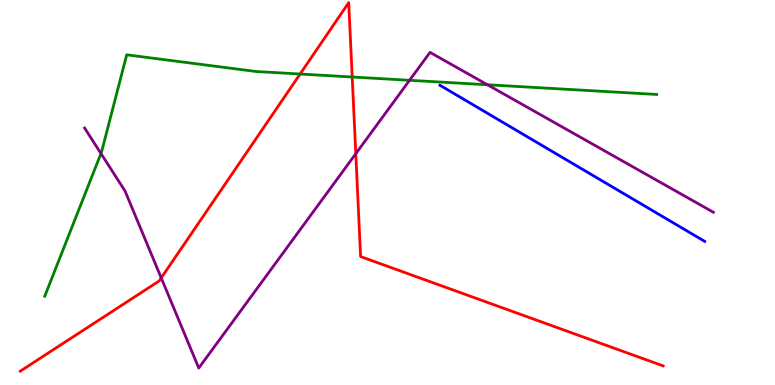[{'lines': ['blue', 'red'], 'intersections': []}, {'lines': ['green', 'red'], 'intersections': [{'x': 3.87, 'y': 8.08}, {'x': 4.54, 'y': 8.0}]}, {'lines': ['purple', 'red'], 'intersections': [{'x': 2.08, 'y': 2.78}, {'x': 4.59, 'y': 6.01}]}, {'lines': ['blue', 'green'], 'intersections': []}, {'lines': ['blue', 'purple'], 'intersections': []}, {'lines': ['green', 'purple'], 'intersections': [{'x': 1.3, 'y': 6.01}, {'x': 5.28, 'y': 7.91}, {'x': 6.29, 'y': 7.8}]}]